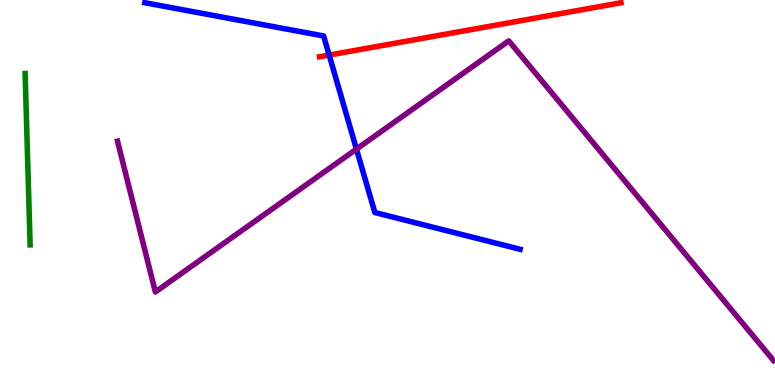[{'lines': ['blue', 'red'], 'intersections': [{'x': 4.25, 'y': 8.57}]}, {'lines': ['green', 'red'], 'intersections': []}, {'lines': ['purple', 'red'], 'intersections': []}, {'lines': ['blue', 'green'], 'intersections': []}, {'lines': ['blue', 'purple'], 'intersections': [{'x': 4.6, 'y': 6.13}]}, {'lines': ['green', 'purple'], 'intersections': []}]